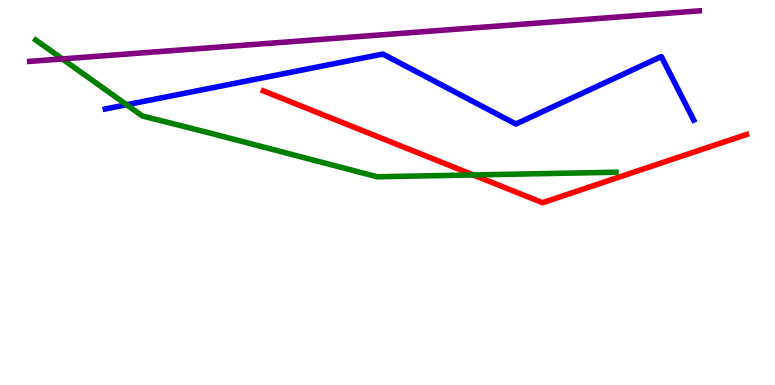[{'lines': ['blue', 'red'], 'intersections': []}, {'lines': ['green', 'red'], 'intersections': [{'x': 6.11, 'y': 5.46}]}, {'lines': ['purple', 'red'], 'intersections': []}, {'lines': ['blue', 'green'], 'intersections': [{'x': 1.63, 'y': 7.28}]}, {'lines': ['blue', 'purple'], 'intersections': []}, {'lines': ['green', 'purple'], 'intersections': [{'x': 0.804, 'y': 8.47}]}]